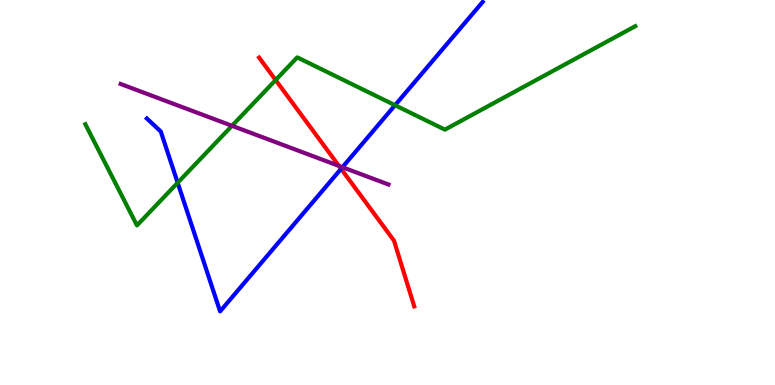[{'lines': ['blue', 'red'], 'intersections': [{'x': 4.4, 'y': 5.62}]}, {'lines': ['green', 'red'], 'intersections': [{'x': 3.56, 'y': 7.92}]}, {'lines': ['purple', 'red'], 'intersections': [{'x': 4.37, 'y': 5.69}]}, {'lines': ['blue', 'green'], 'intersections': [{'x': 2.29, 'y': 5.25}, {'x': 5.1, 'y': 7.27}]}, {'lines': ['blue', 'purple'], 'intersections': [{'x': 4.42, 'y': 5.66}]}, {'lines': ['green', 'purple'], 'intersections': [{'x': 2.99, 'y': 6.73}]}]